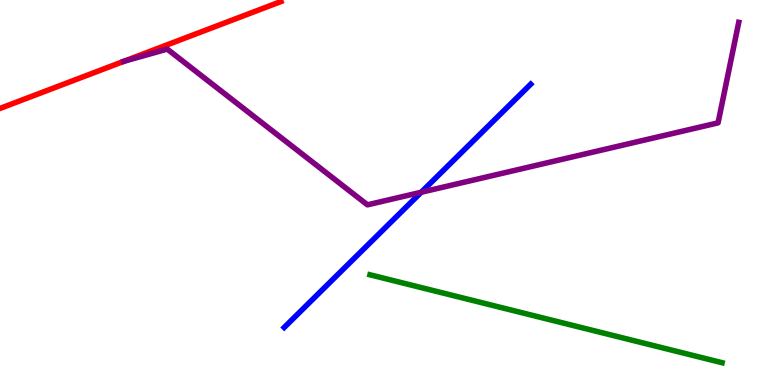[{'lines': ['blue', 'red'], 'intersections': []}, {'lines': ['green', 'red'], 'intersections': []}, {'lines': ['purple', 'red'], 'intersections': [{'x': 1.6, 'y': 8.41}]}, {'lines': ['blue', 'green'], 'intersections': []}, {'lines': ['blue', 'purple'], 'intersections': [{'x': 5.43, 'y': 5.01}]}, {'lines': ['green', 'purple'], 'intersections': []}]